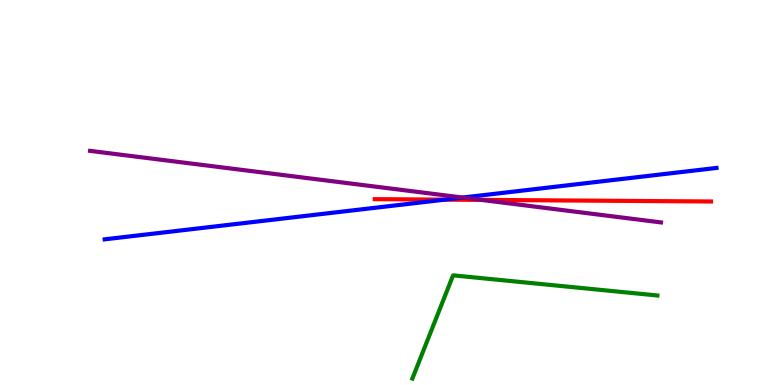[{'lines': ['blue', 'red'], 'intersections': [{'x': 5.74, 'y': 4.81}]}, {'lines': ['green', 'red'], 'intersections': []}, {'lines': ['purple', 'red'], 'intersections': [{'x': 6.21, 'y': 4.81}]}, {'lines': ['blue', 'green'], 'intersections': []}, {'lines': ['blue', 'purple'], 'intersections': [{'x': 5.97, 'y': 4.87}]}, {'lines': ['green', 'purple'], 'intersections': []}]